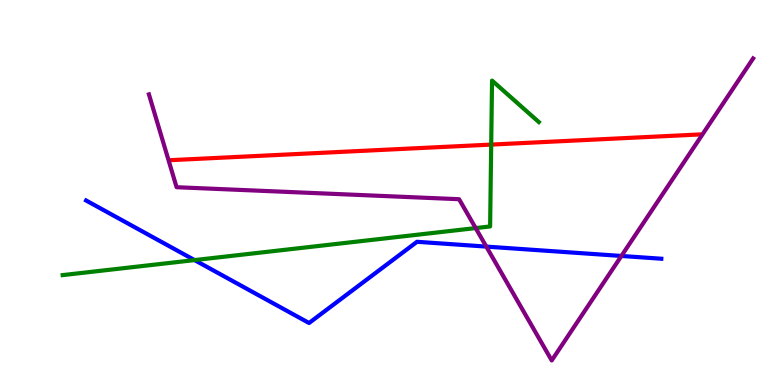[{'lines': ['blue', 'red'], 'intersections': []}, {'lines': ['green', 'red'], 'intersections': [{'x': 6.34, 'y': 6.24}]}, {'lines': ['purple', 'red'], 'intersections': []}, {'lines': ['blue', 'green'], 'intersections': [{'x': 2.51, 'y': 3.24}]}, {'lines': ['blue', 'purple'], 'intersections': [{'x': 6.28, 'y': 3.59}, {'x': 8.02, 'y': 3.35}]}, {'lines': ['green', 'purple'], 'intersections': [{'x': 6.14, 'y': 4.08}]}]